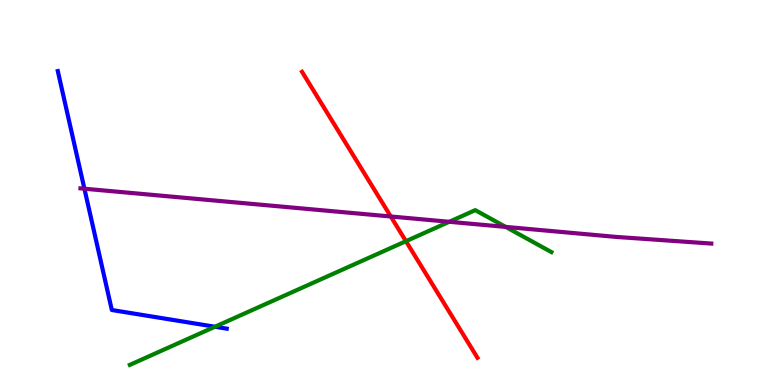[{'lines': ['blue', 'red'], 'intersections': []}, {'lines': ['green', 'red'], 'intersections': [{'x': 5.24, 'y': 3.74}]}, {'lines': ['purple', 'red'], 'intersections': [{'x': 5.04, 'y': 4.38}]}, {'lines': ['blue', 'green'], 'intersections': [{'x': 2.77, 'y': 1.51}]}, {'lines': ['blue', 'purple'], 'intersections': [{'x': 1.09, 'y': 5.1}]}, {'lines': ['green', 'purple'], 'intersections': [{'x': 5.8, 'y': 4.24}, {'x': 6.52, 'y': 4.11}]}]